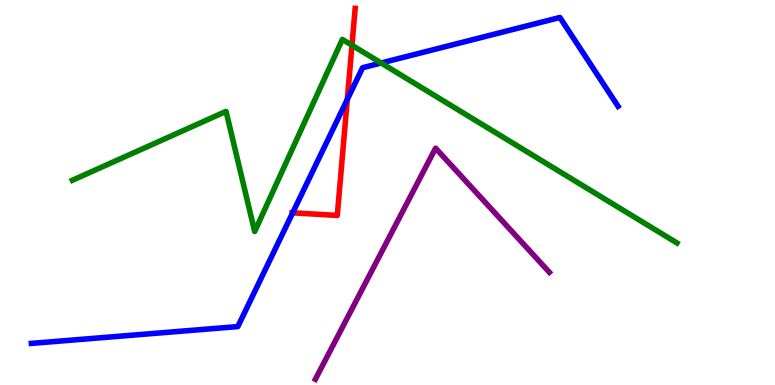[{'lines': ['blue', 'red'], 'intersections': [{'x': 3.78, 'y': 4.47}, {'x': 4.48, 'y': 7.42}]}, {'lines': ['green', 'red'], 'intersections': [{'x': 4.54, 'y': 8.82}]}, {'lines': ['purple', 'red'], 'intersections': []}, {'lines': ['blue', 'green'], 'intersections': [{'x': 4.92, 'y': 8.36}]}, {'lines': ['blue', 'purple'], 'intersections': []}, {'lines': ['green', 'purple'], 'intersections': []}]